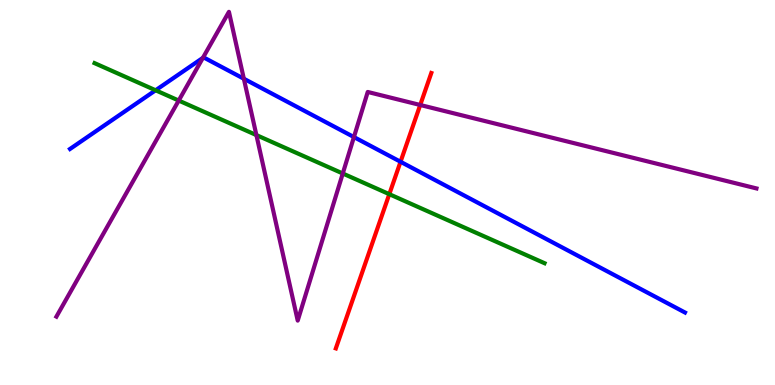[{'lines': ['blue', 'red'], 'intersections': [{'x': 5.17, 'y': 5.8}]}, {'lines': ['green', 'red'], 'intersections': [{'x': 5.02, 'y': 4.96}]}, {'lines': ['purple', 'red'], 'intersections': [{'x': 5.42, 'y': 7.27}]}, {'lines': ['blue', 'green'], 'intersections': [{'x': 2.01, 'y': 7.66}]}, {'lines': ['blue', 'purple'], 'intersections': [{'x': 2.62, 'y': 8.5}, {'x': 3.15, 'y': 7.96}, {'x': 4.57, 'y': 6.44}]}, {'lines': ['green', 'purple'], 'intersections': [{'x': 2.31, 'y': 7.39}, {'x': 3.31, 'y': 6.49}, {'x': 4.42, 'y': 5.49}]}]